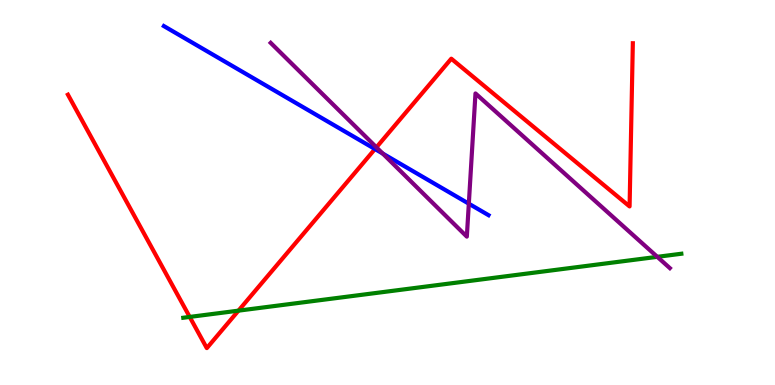[{'lines': ['blue', 'red'], 'intersections': [{'x': 4.84, 'y': 6.13}]}, {'lines': ['green', 'red'], 'intersections': [{'x': 2.45, 'y': 1.77}, {'x': 3.08, 'y': 1.93}]}, {'lines': ['purple', 'red'], 'intersections': [{'x': 4.86, 'y': 6.17}]}, {'lines': ['blue', 'green'], 'intersections': []}, {'lines': ['blue', 'purple'], 'intersections': [{'x': 4.94, 'y': 6.01}, {'x': 6.05, 'y': 4.71}]}, {'lines': ['green', 'purple'], 'intersections': [{'x': 8.48, 'y': 3.33}]}]